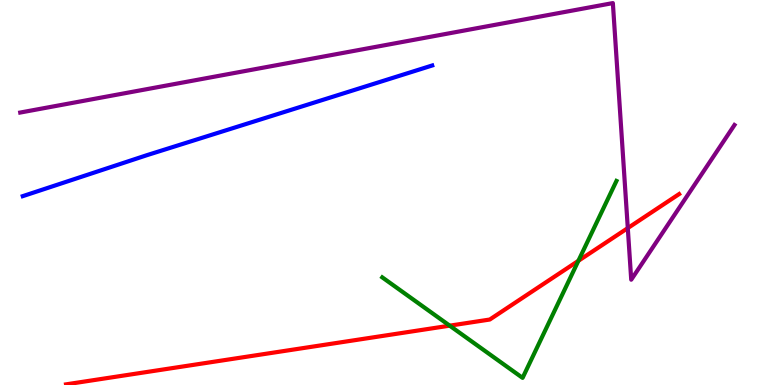[{'lines': ['blue', 'red'], 'intersections': []}, {'lines': ['green', 'red'], 'intersections': [{'x': 5.8, 'y': 1.54}, {'x': 7.46, 'y': 3.23}]}, {'lines': ['purple', 'red'], 'intersections': [{'x': 8.1, 'y': 4.08}]}, {'lines': ['blue', 'green'], 'intersections': []}, {'lines': ['blue', 'purple'], 'intersections': []}, {'lines': ['green', 'purple'], 'intersections': []}]